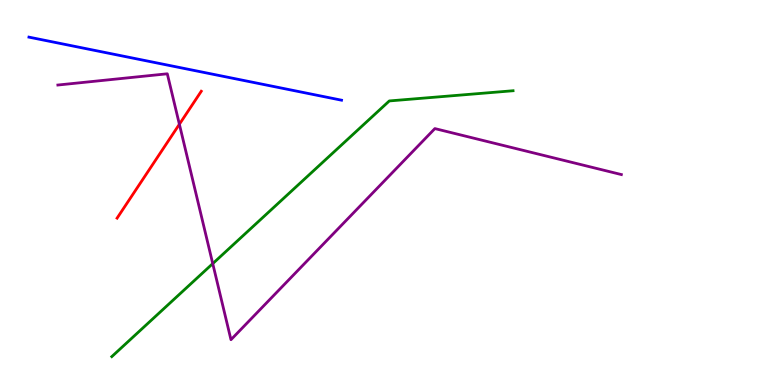[{'lines': ['blue', 'red'], 'intersections': []}, {'lines': ['green', 'red'], 'intersections': []}, {'lines': ['purple', 'red'], 'intersections': [{'x': 2.31, 'y': 6.77}]}, {'lines': ['blue', 'green'], 'intersections': []}, {'lines': ['blue', 'purple'], 'intersections': []}, {'lines': ['green', 'purple'], 'intersections': [{'x': 2.75, 'y': 3.15}]}]